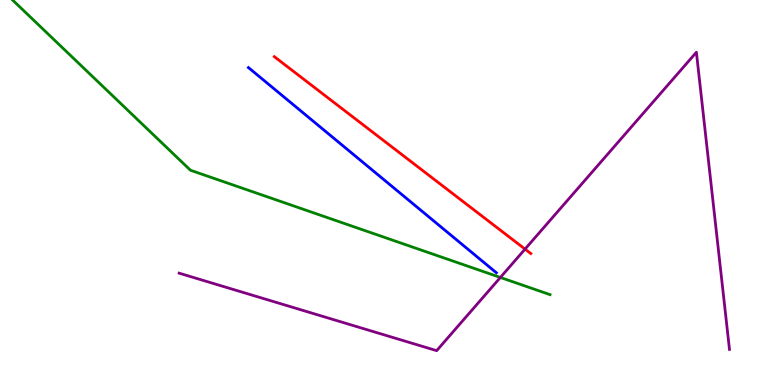[{'lines': ['blue', 'red'], 'intersections': []}, {'lines': ['green', 'red'], 'intersections': []}, {'lines': ['purple', 'red'], 'intersections': [{'x': 6.77, 'y': 3.53}]}, {'lines': ['blue', 'green'], 'intersections': []}, {'lines': ['blue', 'purple'], 'intersections': []}, {'lines': ['green', 'purple'], 'intersections': [{'x': 6.46, 'y': 2.79}]}]